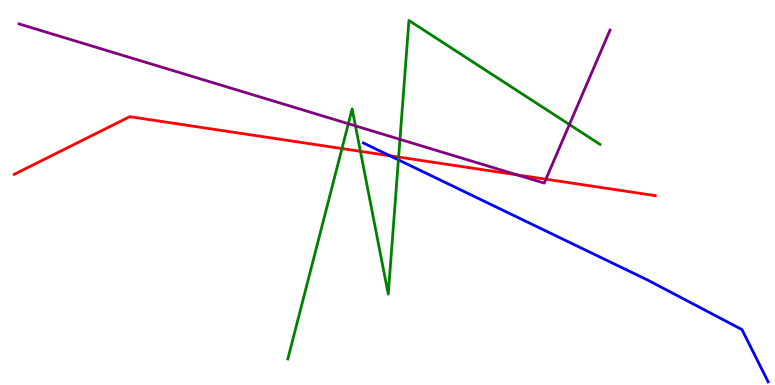[{'lines': ['blue', 'red'], 'intersections': [{'x': 5.03, 'y': 5.95}]}, {'lines': ['green', 'red'], 'intersections': [{'x': 4.41, 'y': 6.14}, {'x': 4.65, 'y': 6.07}, {'x': 5.14, 'y': 5.92}]}, {'lines': ['purple', 'red'], 'intersections': [{'x': 6.67, 'y': 5.46}, {'x': 7.04, 'y': 5.35}]}, {'lines': ['blue', 'green'], 'intersections': [{'x': 5.14, 'y': 5.85}]}, {'lines': ['blue', 'purple'], 'intersections': []}, {'lines': ['green', 'purple'], 'intersections': [{'x': 4.49, 'y': 6.79}, {'x': 4.59, 'y': 6.73}, {'x': 5.16, 'y': 6.38}, {'x': 7.35, 'y': 6.77}]}]